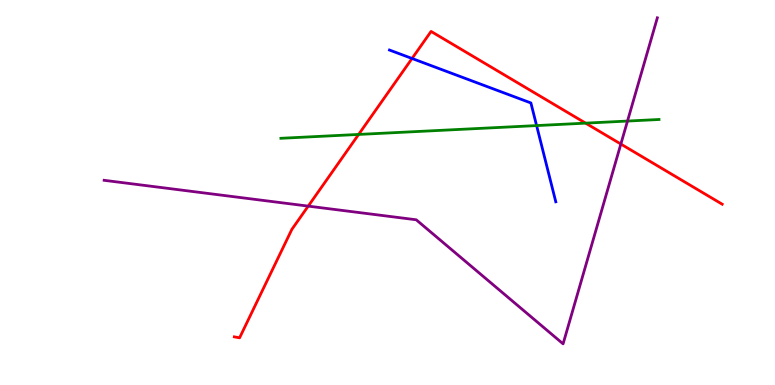[{'lines': ['blue', 'red'], 'intersections': [{'x': 5.32, 'y': 8.48}]}, {'lines': ['green', 'red'], 'intersections': [{'x': 4.63, 'y': 6.51}, {'x': 7.56, 'y': 6.8}]}, {'lines': ['purple', 'red'], 'intersections': [{'x': 3.98, 'y': 4.65}, {'x': 8.01, 'y': 6.26}]}, {'lines': ['blue', 'green'], 'intersections': [{'x': 6.92, 'y': 6.74}]}, {'lines': ['blue', 'purple'], 'intersections': []}, {'lines': ['green', 'purple'], 'intersections': [{'x': 8.1, 'y': 6.86}]}]